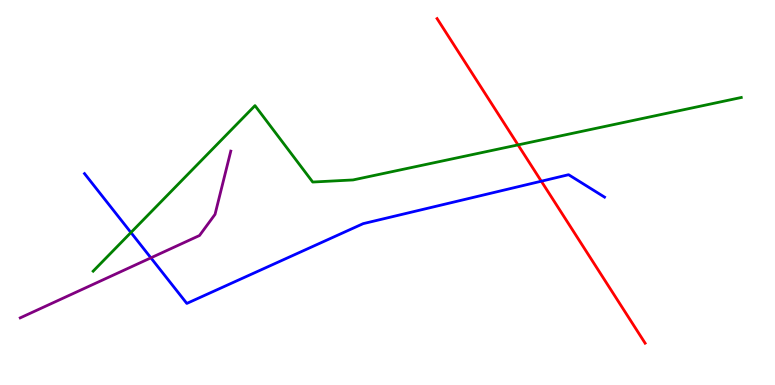[{'lines': ['blue', 'red'], 'intersections': [{'x': 6.98, 'y': 5.29}]}, {'lines': ['green', 'red'], 'intersections': [{'x': 6.68, 'y': 6.24}]}, {'lines': ['purple', 'red'], 'intersections': []}, {'lines': ['blue', 'green'], 'intersections': [{'x': 1.69, 'y': 3.96}]}, {'lines': ['blue', 'purple'], 'intersections': [{'x': 1.95, 'y': 3.3}]}, {'lines': ['green', 'purple'], 'intersections': []}]